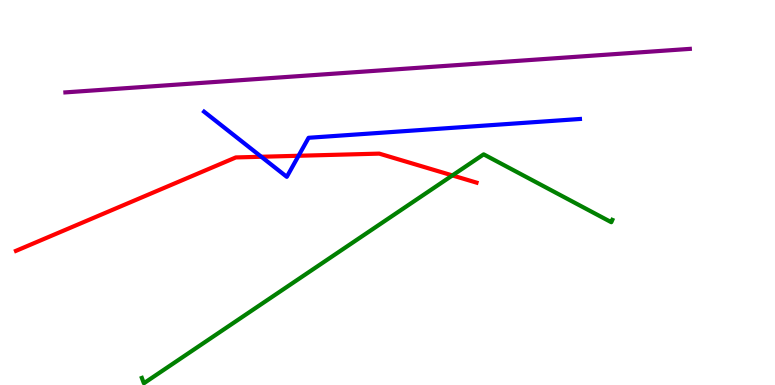[{'lines': ['blue', 'red'], 'intersections': [{'x': 3.37, 'y': 5.93}, {'x': 3.85, 'y': 5.95}]}, {'lines': ['green', 'red'], 'intersections': [{'x': 5.84, 'y': 5.44}]}, {'lines': ['purple', 'red'], 'intersections': []}, {'lines': ['blue', 'green'], 'intersections': []}, {'lines': ['blue', 'purple'], 'intersections': []}, {'lines': ['green', 'purple'], 'intersections': []}]